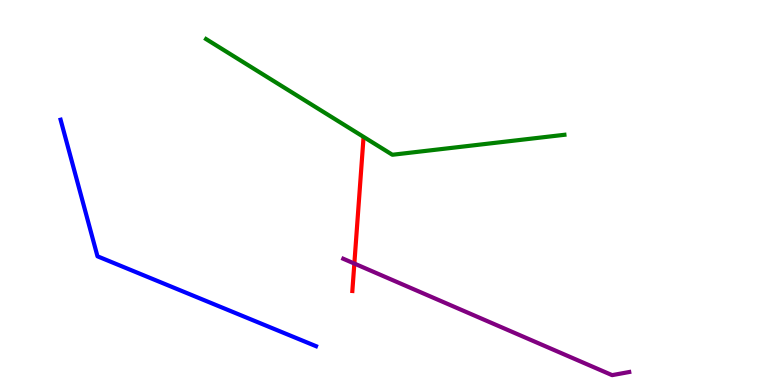[{'lines': ['blue', 'red'], 'intersections': []}, {'lines': ['green', 'red'], 'intersections': []}, {'lines': ['purple', 'red'], 'intersections': [{'x': 4.57, 'y': 3.15}]}, {'lines': ['blue', 'green'], 'intersections': []}, {'lines': ['blue', 'purple'], 'intersections': []}, {'lines': ['green', 'purple'], 'intersections': []}]